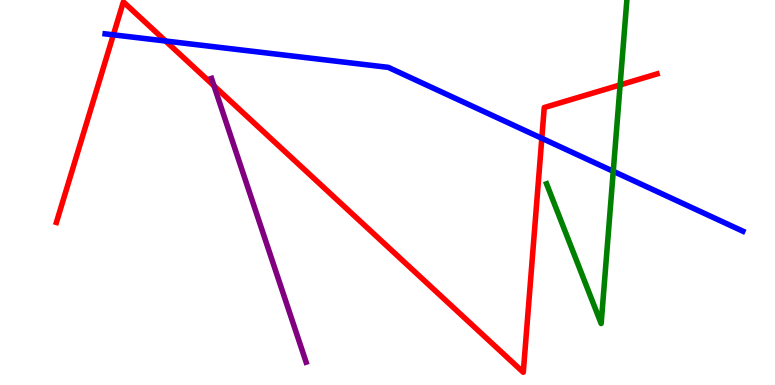[{'lines': ['blue', 'red'], 'intersections': [{'x': 1.46, 'y': 9.1}, {'x': 2.14, 'y': 8.93}, {'x': 6.99, 'y': 6.41}]}, {'lines': ['green', 'red'], 'intersections': [{'x': 8.0, 'y': 7.79}]}, {'lines': ['purple', 'red'], 'intersections': [{'x': 2.76, 'y': 7.77}]}, {'lines': ['blue', 'green'], 'intersections': [{'x': 7.91, 'y': 5.55}]}, {'lines': ['blue', 'purple'], 'intersections': []}, {'lines': ['green', 'purple'], 'intersections': []}]